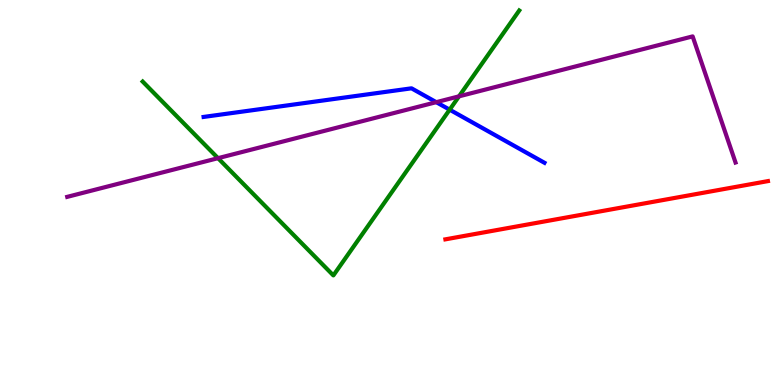[{'lines': ['blue', 'red'], 'intersections': []}, {'lines': ['green', 'red'], 'intersections': []}, {'lines': ['purple', 'red'], 'intersections': []}, {'lines': ['blue', 'green'], 'intersections': [{'x': 5.8, 'y': 7.15}]}, {'lines': ['blue', 'purple'], 'intersections': [{'x': 5.63, 'y': 7.35}]}, {'lines': ['green', 'purple'], 'intersections': [{'x': 2.81, 'y': 5.89}, {'x': 5.92, 'y': 7.5}]}]